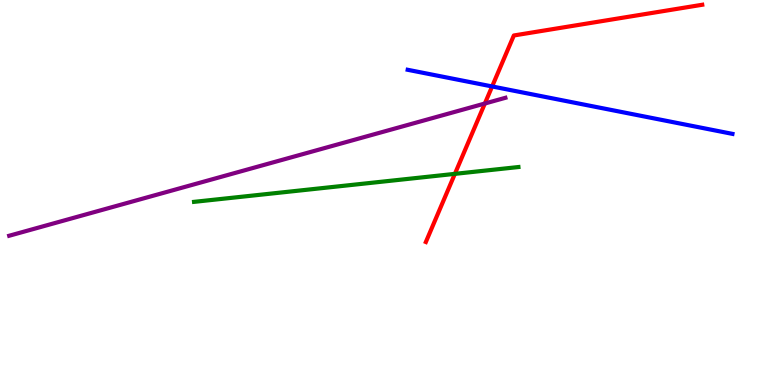[{'lines': ['blue', 'red'], 'intersections': [{'x': 6.35, 'y': 7.75}]}, {'lines': ['green', 'red'], 'intersections': [{'x': 5.87, 'y': 5.48}]}, {'lines': ['purple', 'red'], 'intersections': [{'x': 6.26, 'y': 7.31}]}, {'lines': ['blue', 'green'], 'intersections': []}, {'lines': ['blue', 'purple'], 'intersections': []}, {'lines': ['green', 'purple'], 'intersections': []}]